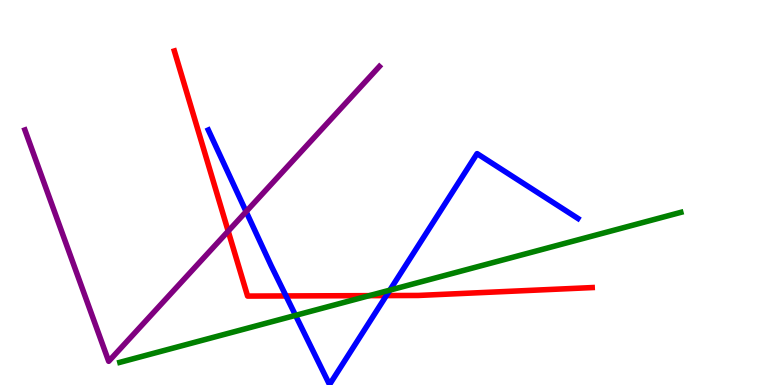[{'lines': ['blue', 'red'], 'intersections': [{'x': 3.69, 'y': 2.31}, {'x': 4.99, 'y': 2.32}]}, {'lines': ['green', 'red'], 'intersections': [{'x': 4.77, 'y': 2.32}]}, {'lines': ['purple', 'red'], 'intersections': [{'x': 2.94, 'y': 4.0}]}, {'lines': ['blue', 'green'], 'intersections': [{'x': 3.81, 'y': 1.81}, {'x': 5.03, 'y': 2.46}]}, {'lines': ['blue', 'purple'], 'intersections': [{'x': 3.18, 'y': 4.5}]}, {'lines': ['green', 'purple'], 'intersections': []}]